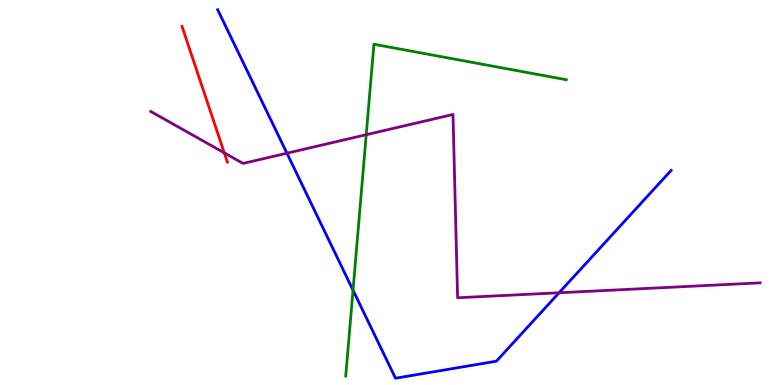[{'lines': ['blue', 'red'], 'intersections': []}, {'lines': ['green', 'red'], 'intersections': []}, {'lines': ['purple', 'red'], 'intersections': [{'x': 2.89, 'y': 6.03}]}, {'lines': ['blue', 'green'], 'intersections': [{'x': 4.56, 'y': 2.46}]}, {'lines': ['blue', 'purple'], 'intersections': [{'x': 3.7, 'y': 6.02}, {'x': 7.21, 'y': 2.4}]}, {'lines': ['green', 'purple'], 'intersections': [{'x': 4.73, 'y': 6.5}]}]